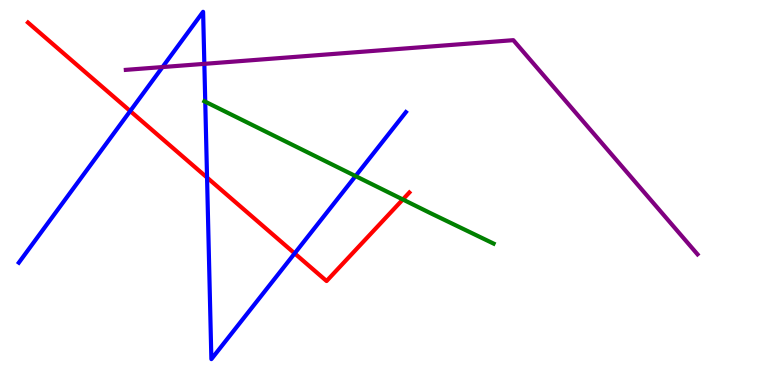[{'lines': ['blue', 'red'], 'intersections': [{'x': 1.68, 'y': 7.12}, {'x': 2.67, 'y': 5.39}, {'x': 3.8, 'y': 3.42}]}, {'lines': ['green', 'red'], 'intersections': [{'x': 5.2, 'y': 4.82}]}, {'lines': ['purple', 'red'], 'intersections': []}, {'lines': ['blue', 'green'], 'intersections': [{'x': 2.65, 'y': 7.36}, {'x': 4.59, 'y': 5.43}]}, {'lines': ['blue', 'purple'], 'intersections': [{'x': 2.1, 'y': 8.26}, {'x': 2.64, 'y': 8.34}]}, {'lines': ['green', 'purple'], 'intersections': []}]